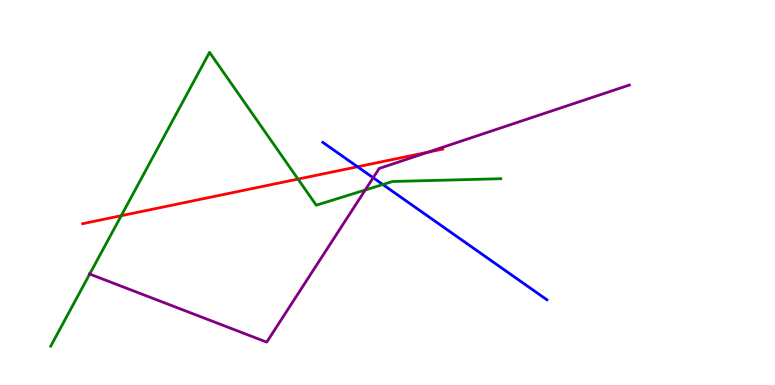[{'lines': ['blue', 'red'], 'intersections': [{'x': 4.61, 'y': 5.67}]}, {'lines': ['green', 'red'], 'intersections': [{'x': 1.56, 'y': 4.4}, {'x': 3.85, 'y': 5.35}]}, {'lines': ['purple', 'red'], 'intersections': [{'x': 5.52, 'y': 6.05}]}, {'lines': ['blue', 'green'], 'intersections': [{'x': 4.94, 'y': 5.21}]}, {'lines': ['blue', 'purple'], 'intersections': [{'x': 4.82, 'y': 5.38}]}, {'lines': ['green', 'purple'], 'intersections': [{'x': 1.16, 'y': 2.88}, {'x': 4.71, 'y': 5.07}]}]